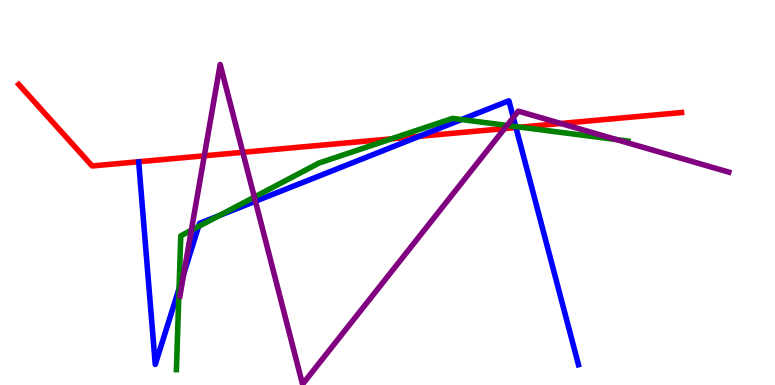[{'lines': ['blue', 'red'], 'intersections': [{'x': 5.41, 'y': 6.46}, {'x': 6.66, 'y': 6.69}]}, {'lines': ['green', 'red'], 'intersections': [{'x': 5.05, 'y': 6.39}, {'x': 6.71, 'y': 6.7}]}, {'lines': ['purple', 'red'], 'intersections': [{'x': 2.64, 'y': 5.95}, {'x': 3.13, 'y': 6.04}, {'x': 6.51, 'y': 6.66}, {'x': 7.24, 'y': 6.79}]}, {'lines': ['blue', 'green'], 'intersections': [{'x': 2.31, 'y': 2.5}, {'x': 2.56, 'y': 4.12}, {'x': 2.83, 'y': 4.4}, {'x': 5.96, 'y': 6.89}, {'x': 6.65, 'y': 6.71}]}, {'lines': ['blue', 'purple'], 'intersections': [{'x': 2.37, 'y': 2.9}, {'x': 3.3, 'y': 4.77}, {'x': 6.62, 'y': 6.95}]}, {'lines': ['green', 'purple'], 'intersections': [{'x': 2.47, 'y': 4.02}, {'x': 3.28, 'y': 4.88}, {'x': 6.54, 'y': 6.74}, {'x': 7.95, 'y': 6.38}]}]